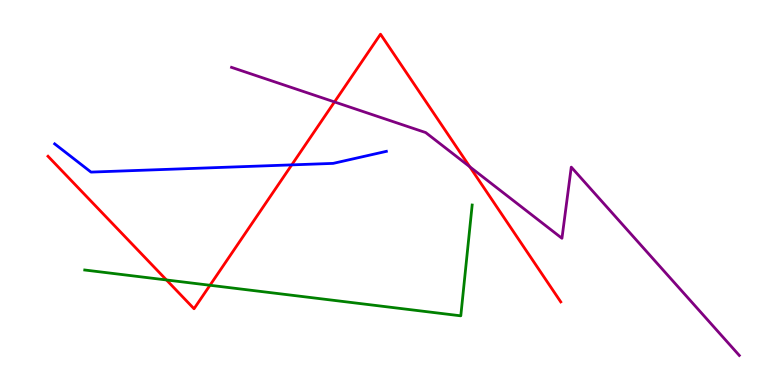[{'lines': ['blue', 'red'], 'intersections': [{'x': 3.76, 'y': 5.72}]}, {'lines': ['green', 'red'], 'intersections': [{'x': 2.15, 'y': 2.73}, {'x': 2.71, 'y': 2.59}]}, {'lines': ['purple', 'red'], 'intersections': [{'x': 4.32, 'y': 7.35}, {'x': 6.06, 'y': 5.67}]}, {'lines': ['blue', 'green'], 'intersections': []}, {'lines': ['blue', 'purple'], 'intersections': []}, {'lines': ['green', 'purple'], 'intersections': []}]